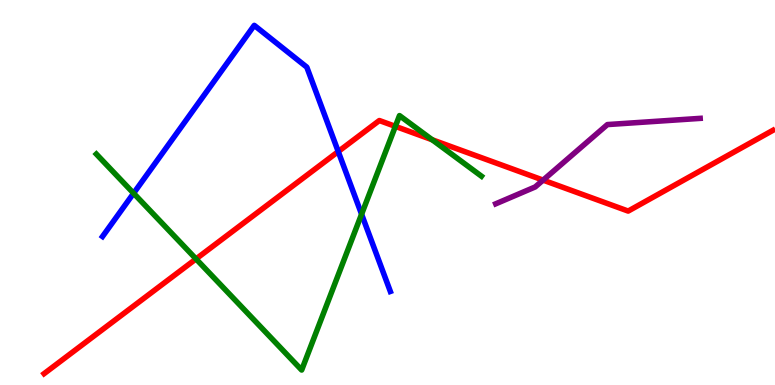[{'lines': ['blue', 'red'], 'intersections': [{'x': 4.36, 'y': 6.06}]}, {'lines': ['green', 'red'], 'intersections': [{'x': 2.53, 'y': 3.27}, {'x': 5.1, 'y': 6.72}, {'x': 5.58, 'y': 6.37}]}, {'lines': ['purple', 'red'], 'intersections': [{'x': 7.01, 'y': 5.32}]}, {'lines': ['blue', 'green'], 'intersections': [{'x': 1.72, 'y': 4.98}, {'x': 4.67, 'y': 4.44}]}, {'lines': ['blue', 'purple'], 'intersections': []}, {'lines': ['green', 'purple'], 'intersections': []}]